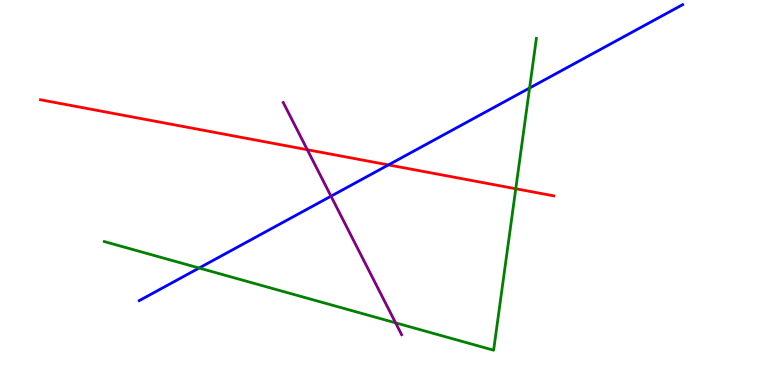[{'lines': ['blue', 'red'], 'intersections': [{'x': 5.01, 'y': 5.72}]}, {'lines': ['green', 'red'], 'intersections': [{'x': 6.66, 'y': 5.1}]}, {'lines': ['purple', 'red'], 'intersections': [{'x': 3.97, 'y': 6.11}]}, {'lines': ['blue', 'green'], 'intersections': [{'x': 2.57, 'y': 3.04}, {'x': 6.83, 'y': 7.71}]}, {'lines': ['blue', 'purple'], 'intersections': [{'x': 4.27, 'y': 4.9}]}, {'lines': ['green', 'purple'], 'intersections': [{'x': 5.1, 'y': 1.61}]}]